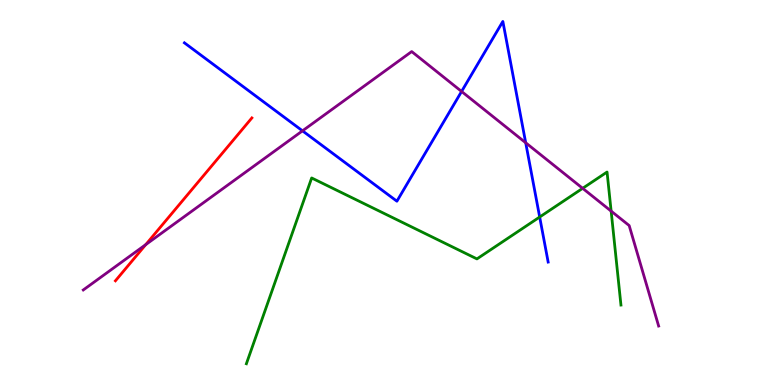[{'lines': ['blue', 'red'], 'intersections': []}, {'lines': ['green', 'red'], 'intersections': []}, {'lines': ['purple', 'red'], 'intersections': [{'x': 1.88, 'y': 3.65}]}, {'lines': ['blue', 'green'], 'intersections': [{'x': 6.96, 'y': 4.36}]}, {'lines': ['blue', 'purple'], 'intersections': [{'x': 3.9, 'y': 6.6}, {'x': 5.96, 'y': 7.62}, {'x': 6.78, 'y': 6.29}]}, {'lines': ['green', 'purple'], 'intersections': [{'x': 7.52, 'y': 5.11}, {'x': 7.89, 'y': 4.52}]}]